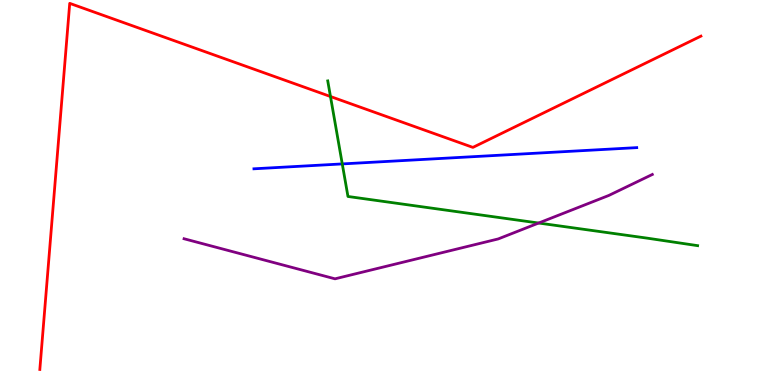[{'lines': ['blue', 'red'], 'intersections': []}, {'lines': ['green', 'red'], 'intersections': [{'x': 4.26, 'y': 7.49}]}, {'lines': ['purple', 'red'], 'intersections': []}, {'lines': ['blue', 'green'], 'intersections': [{'x': 4.42, 'y': 5.74}]}, {'lines': ['blue', 'purple'], 'intersections': []}, {'lines': ['green', 'purple'], 'intersections': [{'x': 6.95, 'y': 4.21}]}]